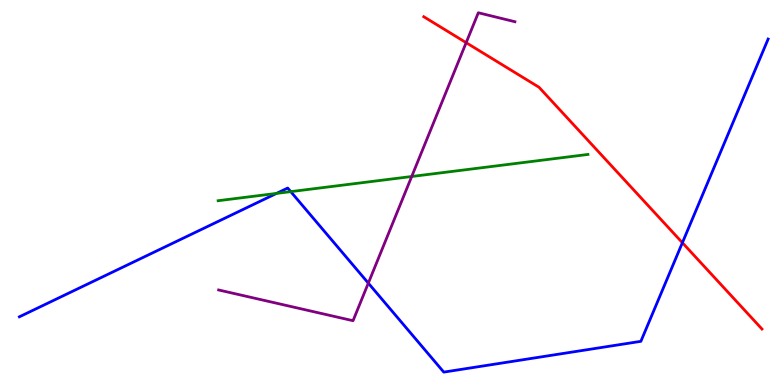[{'lines': ['blue', 'red'], 'intersections': [{'x': 8.8, 'y': 3.7}]}, {'lines': ['green', 'red'], 'intersections': []}, {'lines': ['purple', 'red'], 'intersections': [{'x': 6.01, 'y': 8.89}]}, {'lines': ['blue', 'green'], 'intersections': [{'x': 3.57, 'y': 4.98}, {'x': 3.75, 'y': 5.02}]}, {'lines': ['blue', 'purple'], 'intersections': [{'x': 4.75, 'y': 2.65}]}, {'lines': ['green', 'purple'], 'intersections': [{'x': 5.31, 'y': 5.42}]}]